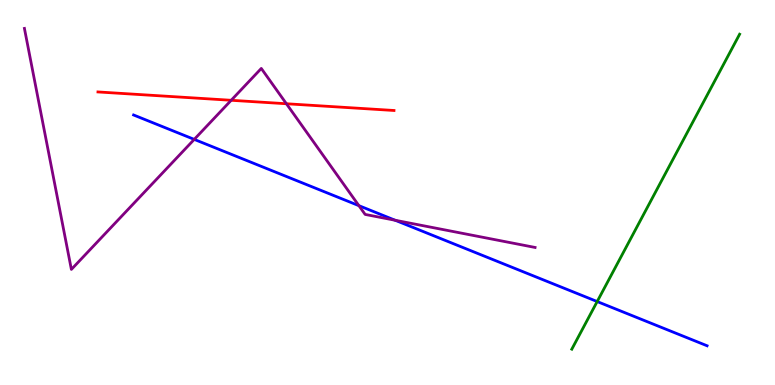[{'lines': ['blue', 'red'], 'intersections': []}, {'lines': ['green', 'red'], 'intersections': []}, {'lines': ['purple', 'red'], 'intersections': [{'x': 2.98, 'y': 7.4}, {'x': 3.7, 'y': 7.31}]}, {'lines': ['blue', 'green'], 'intersections': [{'x': 7.71, 'y': 2.17}]}, {'lines': ['blue', 'purple'], 'intersections': [{'x': 2.51, 'y': 6.38}, {'x': 4.63, 'y': 4.66}, {'x': 5.1, 'y': 4.28}]}, {'lines': ['green', 'purple'], 'intersections': []}]